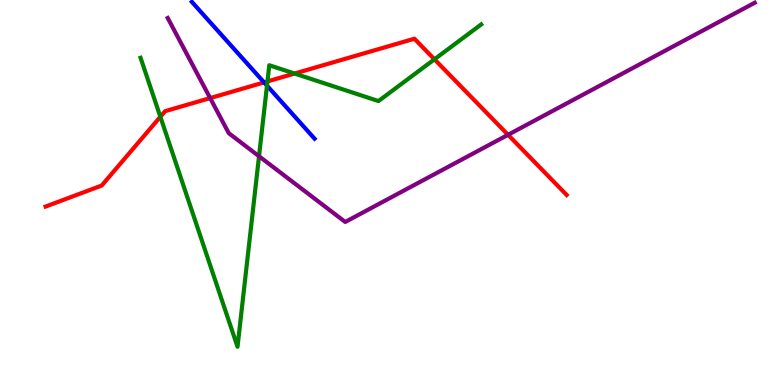[{'lines': ['blue', 'red'], 'intersections': [{'x': 3.41, 'y': 7.86}]}, {'lines': ['green', 'red'], 'intersections': [{'x': 2.07, 'y': 6.97}, {'x': 3.45, 'y': 7.89}, {'x': 3.8, 'y': 8.09}, {'x': 5.61, 'y': 8.46}]}, {'lines': ['purple', 'red'], 'intersections': [{'x': 2.71, 'y': 7.45}, {'x': 6.56, 'y': 6.5}]}, {'lines': ['blue', 'green'], 'intersections': [{'x': 3.45, 'y': 7.78}]}, {'lines': ['blue', 'purple'], 'intersections': []}, {'lines': ['green', 'purple'], 'intersections': [{'x': 3.34, 'y': 5.94}]}]